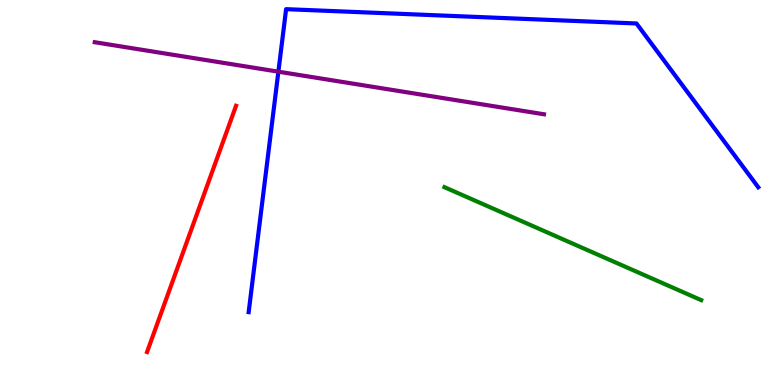[{'lines': ['blue', 'red'], 'intersections': []}, {'lines': ['green', 'red'], 'intersections': []}, {'lines': ['purple', 'red'], 'intersections': []}, {'lines': ['blue', 'green'], 'intersections': []}, {'lines': ['blue', 'purple'], 'intersections': [{'x': 3.59, 'y': 8.14}]}, {'lines': ['green', 'purple'], 'intersections': []}]